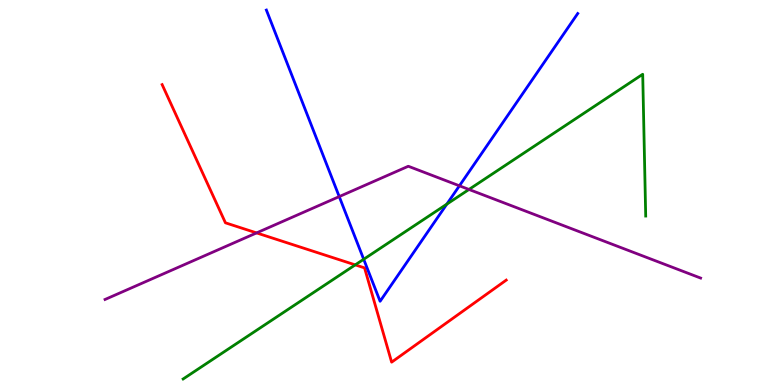[{'lines': ['blue', 'red'], 'intersections': []}, {'lines': ['green', 'red'], 'intersections': [{'x': 4.58, 'y': 3.12}]}, {'lines': ['purple', 'red'], 'intersections': [{'x': 3.31, 'y': 3.95}]}, {'lines': ['blue', 'green'], 'intersections': [{'x': 4.69, 'y': 3.27}, {'x': 5.77, 'y': 4.7}]}, {'lines': ['blue', 'purple'], 'intersections': [{'x': 4.38, 'y': 4.89}, {'x': 5.93, 'y': 5.17}]}, {'lines': ['green', 'purple'], 'intersections': [{'x': 6.05, 'y': 5.08}]}]